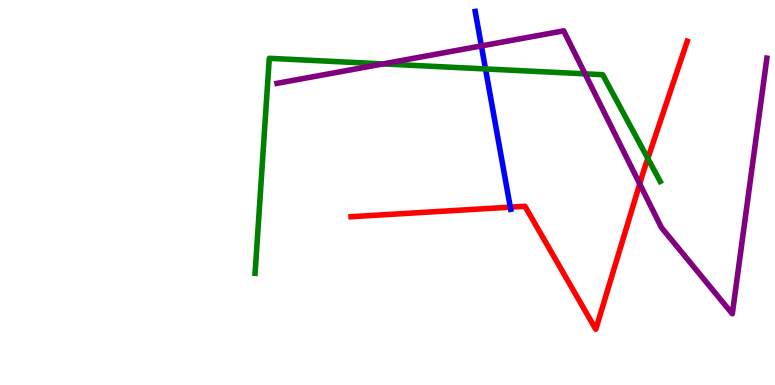[{'lines': ['blue', 'red'], 'intersections': [{'x': 6.58, 'y': 4.62}]}, {'lines': ['green', 'red'], 'intersections': [{'x': 8.36, 'y': 5.88}]}, {'lines': ['purple', 'red'], 'intersections': [{'x': 8.25, 'y': 5.22}]}, {'lines': ['blue', 'green'], 'intersections': [{'x': 6.26, 'y': 8.21}]}, {'lines': ['blue', 'purple'], 'intersections': [{'x': 6.21, 'y': 8.81}]}, {'lines': ['green', 'purple'], 'intersections': [{'x': 4.94, 'y': 8.34}, {'x': 7.55, 'y': 8.08}]}]